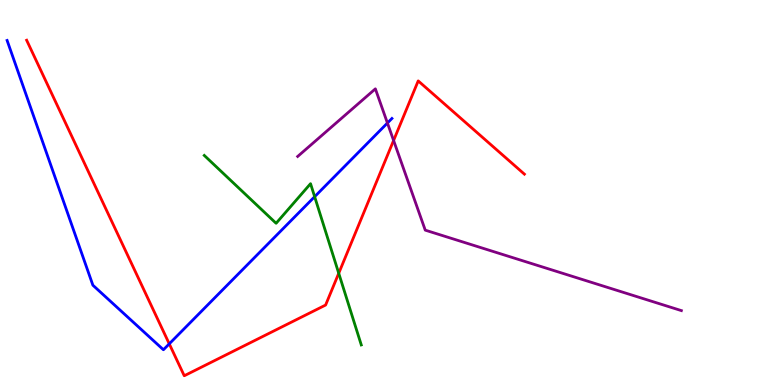[{'lines': ['blue', 'red'], 'intersections': [{'x': 2.18, 'y': 1.07}]}, {'lines': ['green', 'red'], 'intersections': [{'x': 4.37, 'y': 2.9}]}, {'lines': ['purple', 'red'], 'intersections': [{'x': 5.08, 'y': 6.35}]}, {'lines': ['blue', 'green'], 'intersections': [{'x': 4.06, 'y': 4.89}]}, {'lines': ['blue', 'purple'], 'intersections': [{'x': 5.0, 'y': 6.8}]}, {'lines': ['green', 'purple'], 'intersections': []}]